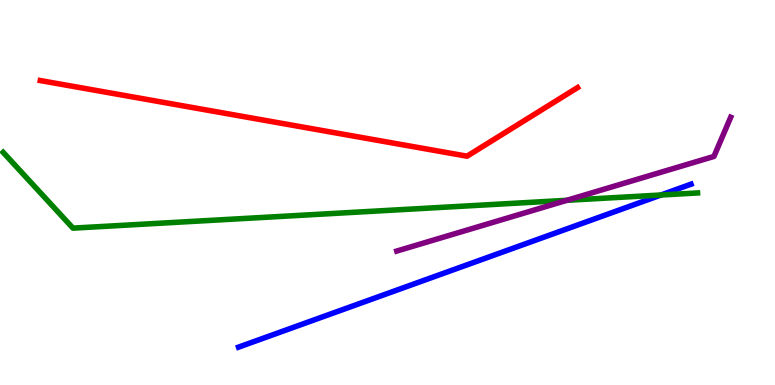[{'lines': ['blue', 'red'], 'intersections': []}, {'lines': ['green', 'red'], 'intersections': []}, {'lines': ['purple', 'red'], 'intersections': []}, {'lines': ['blue', 'green'], 'intersections': [{'x': 8.53, 'y': 4.93}]}, {'lines': ['blue', 'purple'], 'intersections': []}, {'lines': ['green', 'purple'], 'intersections': [{'x': 7.31, 'y': 4.8}]}]